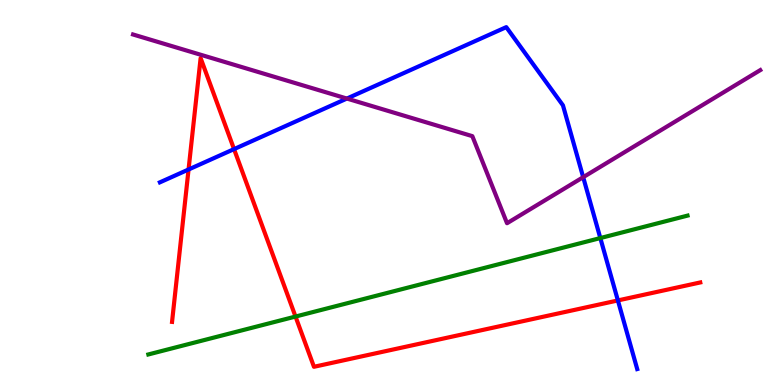[{'lines': ['blue', 'red'], 'intersections': [{'x': 2.43, 'y': 5.6}, {'x': 3.02, 'y': 6.13}, {'x': 7.97, 'y': 2.2}]}, {'lines': ['green', 'red'], 'intersections': [{'x': 3.81, 'y': 1.78}]}, {'lines': ['purple', 'red'], 'intersections': []}, {'lines': ['blue', 'green'], 'intersections': [{'x': 7.75, 'y': 3.82}]}, {'lines': ['blue', 'purple'], 'intersections': [{'x': 4.48, 'y': 7.44}, {'x': 7.52, 'y': 5.4}]}, {'lines': ['green', 'purple'], 'intersections': []}]